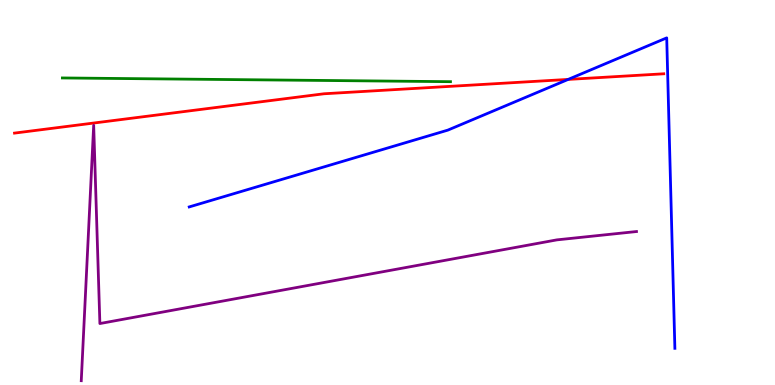[{'lines': ['blue', 'red'], 'intersections': [{'x': 7.33, 'y': 7.94}]}, {'lines': ['green', 'red'], 'intersections': []}, {'lines': ['purple', 'red'], 'intersections': []}, {'lines': ['blue', 'green'], 'intersections': []}, {'lines': ['blue', 'purple'], 'intersections': []}, {'lines': ['green', 'purple'], 'intersections': []}]